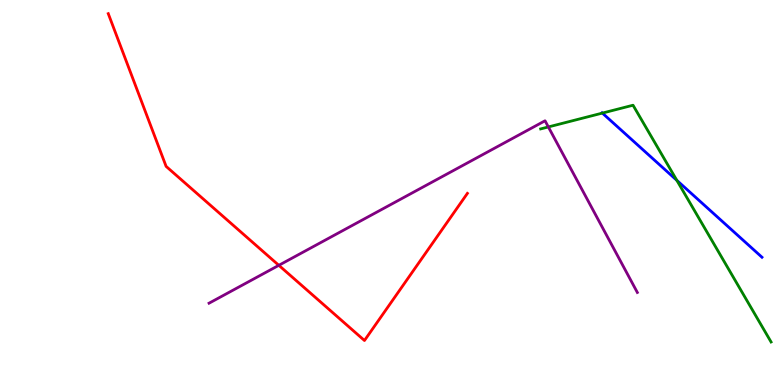[{'lines': ['blue', 'red'], 'intersections': []}, {'lines': ['green', 'red'], 'intersections': []}, {'lines': ['purple', 'red'], 'intersections': [{'x': 3.6, 'y': 3.11}]}, {'lines': ['blue', 'green'], 'intersections': [{'x': 7.77, 'y': 7.06}, {'x': 8.73, 'y': 5.32}]}, {'lines': ['blue', 'purple'], 'intersections': []}, {'lines': ['green', 'purple'], 'intersections': [{'x': 7.08, 'y': 6.7}]}]